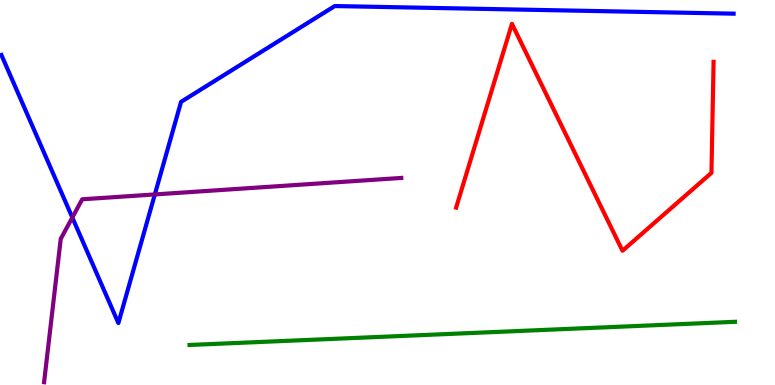[{'lines': ['blue', 'red'], 'intersections': []}, {'lines': ['green', 'red'], 'intersections': []}, {'lines': ['purple', 'red'], 'intersections': []}, {'lines': ['blue', 'green'], 'intersections': []}, {'lines': ['blue', 'purple'], 'intersections': [{'x': 0.933, 'y': 4.35}, {'x': 2.0, 'y': 4.95}]}, {'lines': ['green', 'purple'], 'intersections': []}]